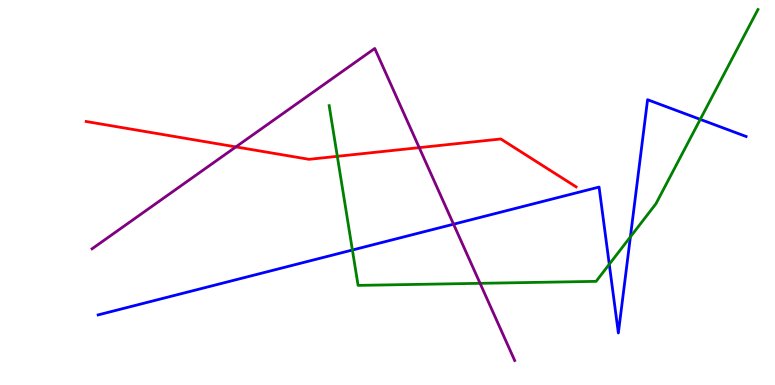[{'lines': ['blue', 'red'], 'intersections': []}, {'lines': ['green', 'red'], 'intersections': [{'x': 4.35, 'y': 5.94}]}, {'lines': ['purple', 'red'], 'intersections': [{'x': 3.04, 'y': 6.18}, {'x': 5.41, 'y': 6.17}]}, {'lines': ['blue', 'green'], 'intersections': [{'x': 4.55, 'y': 3.51}, {'x': 7.86, 'y': 3.14}, {'x': 8.13, 'y': 3.85}, {'x': 9.04, 'y': 6.9}]}, {'lines': ['blue', 'purple'], 'intersections': [{'x': 5.85, 'y': 4.18}]}, {'lines': ['green', 'purple'], 'intersections': [{'x': 6.19, 'y': 2.64}]}]